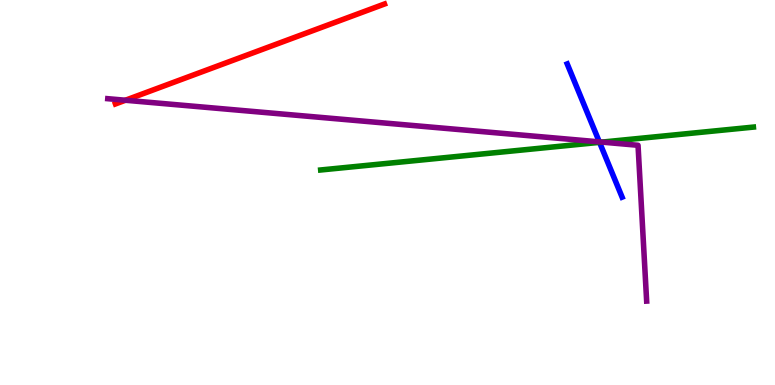[{'lines': ['blue', 'red'], 'intersections': []}, {'lines': ['green', 'red'], 'intersections': []}, {'lines': ['purple', 'red'], 'intersections': [{'x': 1.62, 'y': 7.4}]}, {'lines': ['blue', 'green'], 'intersections': [{'x': 7.74, 'y': 6.3}]}, {'lines': ['blue', 'purple'], 'intersections': [{'x': 7.73, 'y': 6.31}]}, {'lines': ['green', 'purple'], 'intersections': [{'x': 7.77, 'y': 6.31}]}]